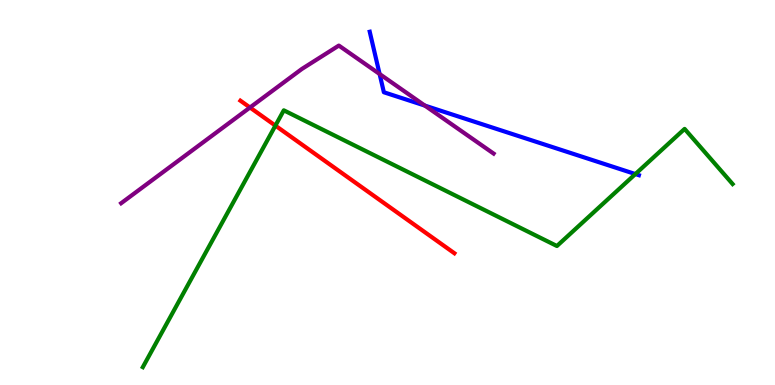[{'lines': ['blue', 'red'], 'intersections': []}, {'lines': ['green', 'red'], 'intersections': [{'x': 3.55, 'y': 6.74}]}, {'lines': ['purple', 'red'], 'intersections': [{'x': 3.23, 'y': 7.21}]}, {'lines': ['blue', 'green'], 'intersections': [{'x': 8.2, 'y': 5.48}]}, {'lines': ['blue', 'purple'], 'intersections': [{'x': 4.9, 'y': 8.08}, {'x': 5.48, 'y': 7.26}]}, {'lines': ['green', 'purple'], 'intersections': []}]